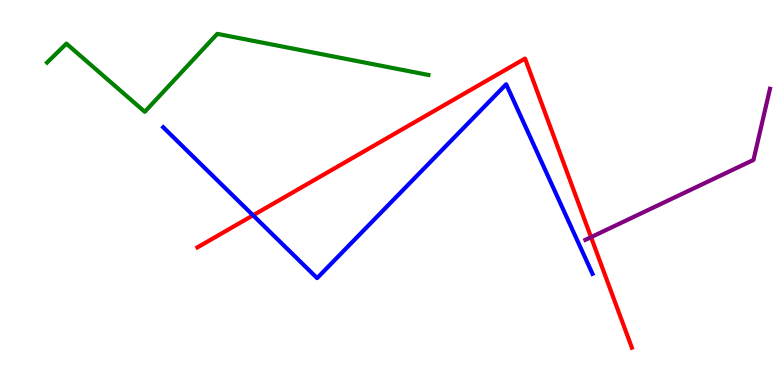[{'lines': ['blue', 'red'], 'intersections': [{'x': 3.27, 'y': 4.41}]}, {'lines': ['green', 'red'], 'intersections': []}, {'lines': ['purple', 'red'], 'intersections': [{'x': 7.63, 'y': 3.84}]}, {'lines': ['blue', 'green'], 'intersections': []}, {'lines': ['blue', 'purple'], 'intersections': []}, {'lines': ['green', 'purple'], 'intersections': []}]